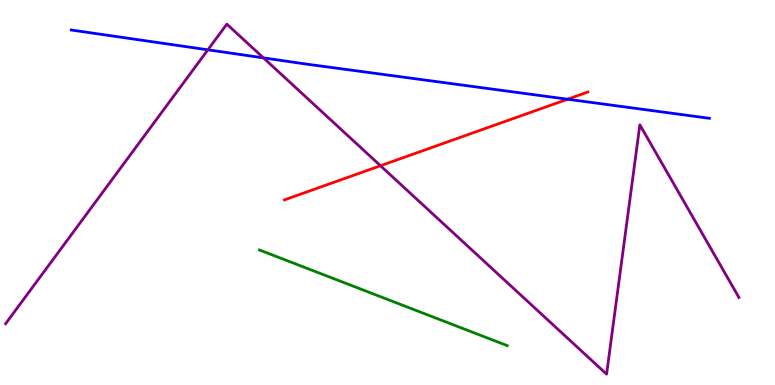[{'lines': ['blue', 'red'], 'intersections': [{'x': 7.32, 'y': 7.42}]}, {'lines': ['green', 'red'], 'intersections': []}, {'lines': ['purple', 'red'], 'intersections': [{'x': 4.91, 'y': 5.7}]}, {'lines': ['blue', 'green'], 'intersections': []}, {'lines': ['blue', 'purple'], 'intersections': [{'x': 2.68, 'y': 8.71}, {'x': 3.4, 'y': 8.5}]}, {'lines': ['green', 'purple'], 'intersections': []}]